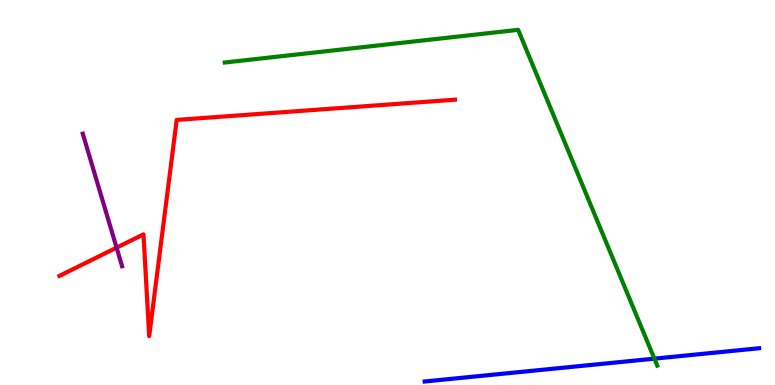[{'lines': ['blue', 'red'], 'intersections': []}, {'lines': ['green', 'red'], 'intersections': []}, {'lines': ['purple', 'red'], 'intersections': [{'x': 1.5, 'y': 3.57}]}, {'lines': ['blue', 'green'], 'intersections': [{'x': 8.44, 'y': 0.684}]}, {'lines': ['blue', 'purple'], 'intersections': []}, {'lines': ['green', 'purple'], 'intersections': []}]